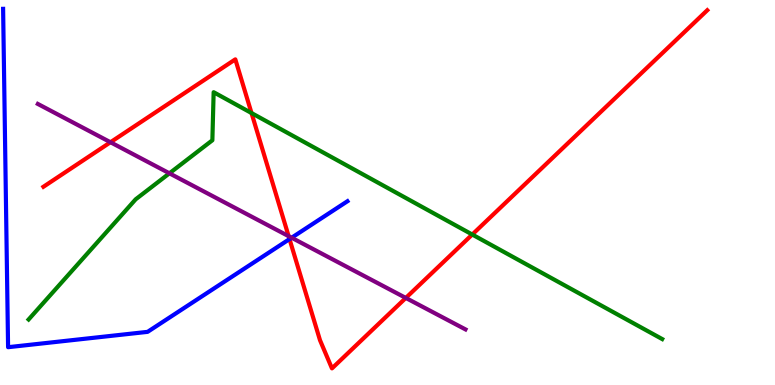[{'lines': ['blue', 'red'], 'intersections': [{'x': 3.74, 'y': 3.79}]}, {'lines': ['green', 'red'], 'intersections': [{'x': 3.25, 'y': 7.06}, {'x': 6.09, 'y': 3.91}]}, {'lines': ['purple', 'red'], 'intersections': [{'x': 1.43, 'y': 6.31}, {'x': 3.72, 'y': 3.87}, {'x': 5.24, 'y': 2.26}]}, {'lines': ['blue', 'green'], 'intersections': []}, {'lines': ['blue', 'purple'], 'intersections': [{'x': 3.76, 'y': 3.83}]}, {'lines': ['green', 'purple'], 'intersections': [{'x': 2.19, 'y': 5.5}]}]